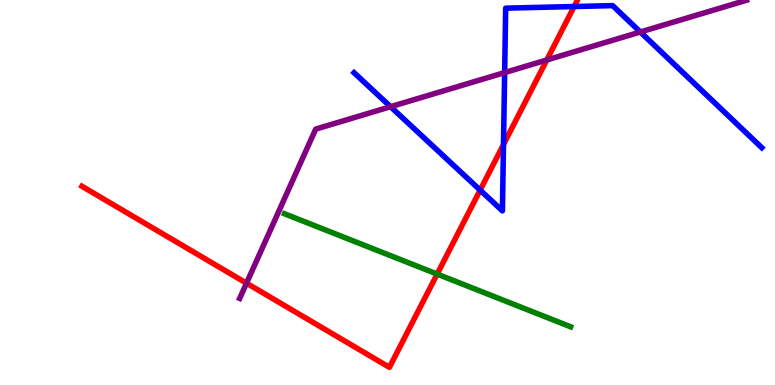[{'lines': ['blue', 'red'], 'intersections': [{'x': 6.2, 'y': 5.06}, {'x': 6.5, 'y': 6.25}, {'x': 7.41, 'y': 9.83}]}, {'lines': ['green', 'red'], 'intersections': [{'x': 5.64, 'y': 2.88}]}, {'lines': ['purple', 'red'], 'intersections': [{'x': 3.18, 'y': 2.64}, {'x': 7.06, 'y': 8.44}]}, {'lines': ['blue', 'green'], 'intersections': []}, {'lines': ['blue', 'purple'], 'intersections': [{'x': 5.04, 'y': 7.23}, {'x': 6.51, 'y': 8.11}, {'x': 8.26, 'y': 9.17}]}, {'lines': ['green', 'purple'], 'intersections': []}]